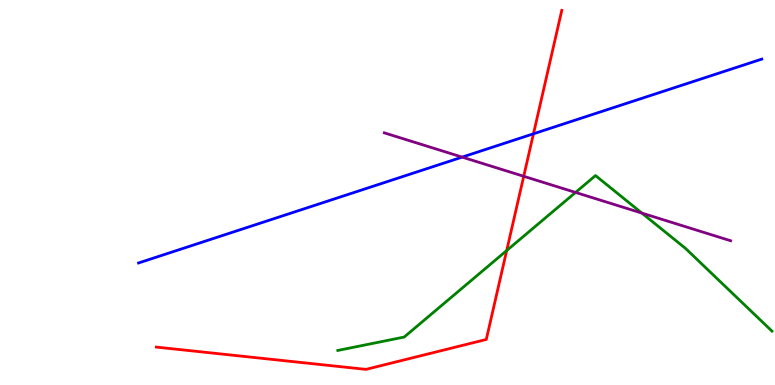[{'lines': ['blue', 'red'], 'intersections': [{'x': 6.88, 'y': 6.52}]}, {'lines': ['green', 'red'], 'intersections': [{'x': 6.54, 'y': 3.49}]}, {'lines': ['purple', 'red'], 'intersections': [{'x': 6.76, 'y': 5.42}]}, {'lines': ['blue', 'green'], 'intersections': []}, {'lines': ['blue', 'purple'], 'intersections': [{'x': 5.96, 'y': 5.92}]}, {'lines': ['green', 'purple'], 'intersections': [{'x': 7.43, 'y': 5.0}, {'x': 8.28, 'y': 4.47}]}]